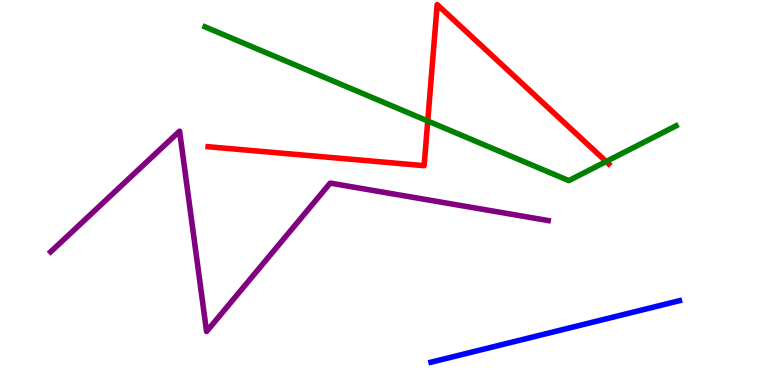[{'lines': ['blue', 'red'], 'intersections': []}, {'lines': ['green', 'red'], 'intersections': [{'x': 5.52, 'y': 6.86}, {'x': 7.82, 'y': 5.8}]}, {'lines': ['purple', 'red'], 'intersections': []}, {'lines': ['blue', 'green'], 'intersections': []}, {'lines': ['blue', 'purple'], 'intersections': []}, {'lines': ['green', 'purple'], 'intersections': []}]